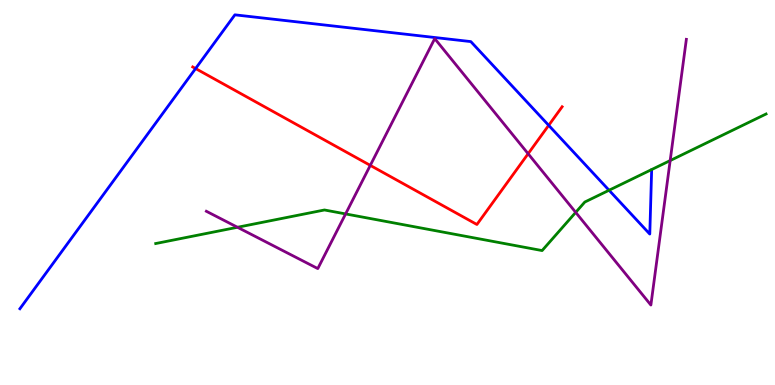[{'lines': ['blue', 'red'], 'intersections': [{'x': 2.52, 'y': 8.22}, {'x': 7.08, 'y': 6.74}]}, {'lines': ['green', 'red'], 'intersections': []}, {'lines': ['purple', 'red'], 'intersections': [{'x': 4.78, 'y': 5.7}, {'x': 6.81, 'y': 6.01}]}, {'lines': ['blue', 'green'], 'intersections': [{'x': 7.86, 'y': 5.06}]}, {'lines': ['blue', 'purple'], 'intersections': []}, {'lines': ['green', 'purple'], 'intersections': [{'x': 3.06, 'y': 4.1}, {'x': 4.46, 'y': 4.44}, {'x': 7.43, 'y': 4.48}, {'x': 8.65, 'y': 5.83}]}]